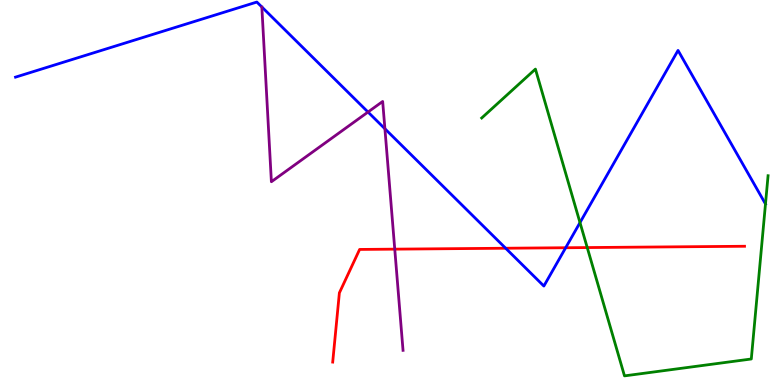[{'lines': ['blue', 'red'], 'intersections': [{'x': 6.52, 'y': 3.55}, {'x': 7.3, 'y': 3.57}]}, {'lines': ['green', 'red'], 'intersections': [{'x': 7.58, 'y': 3.57}]}, {'lines': ['purple', 'red'], 'intersections': [{'x': 5.09, 'y': 3.53}]}, {'lines': ['blue', 'green'], 'intersections': [{'x': 7.48, 'y': 4.22}, {'x': 9.88, 'y': 4.7}]}, {'lines': ['blue', 'purple'], 'intersections': [{'x': 4.75, 'y': 7.09}, {'x': 4.97, 'y': 6.66}]}, {'lines': ['green', 'purple'], 'intersections': []}]